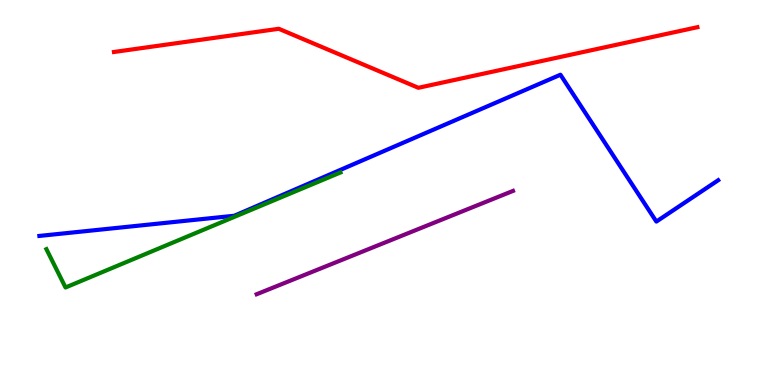[{'lines': ['blue', 'red'], 'intersections': []}, {'lines': ['green', 'red'], 'intersections': []}, {'lines': ['purple', 'red'], 'intersections': []}, {'lines': ['blue', 'green'], 'intersections': []}, {'lines': ['blue', 'purple'], 'intersections': []}, {'lines': ['green', 'purple'], 'intersections': []}]